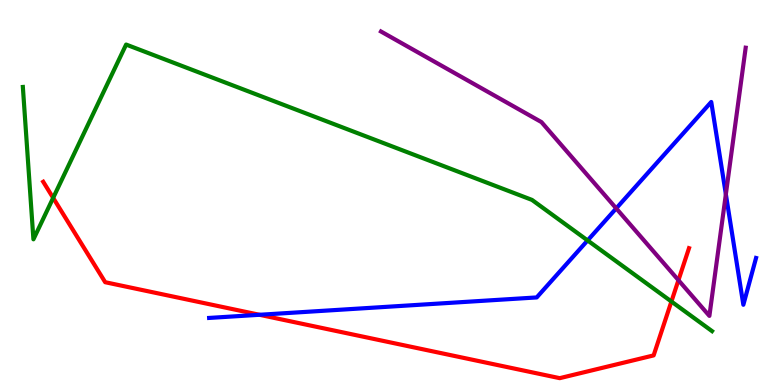[{'lines': ['blue', 'red'], 'intersections': [{'x': 3.35, 'y': 1.82}]}, {'lines': ['green', 'red'], 'intersections': [{'x': 0.686, 'y': 4.86}, {'x': 8.66, 'y': 2.17}]}, {'lines': ['purple', 'red'], 'intersections': [{'x': 8.75, 'y': 2.72}]}, {'lines': ['blue', 'green'], 'intersections': [{'x': 7.58, 'y': 3.75}]}, {'lines': ['blue', 'purple'], 'intersections': [{'x': 7.95, 'y': 4.59}, {'x': 9.37, 'y': 4.95}]}, {'lines': ['green', 'purple'], 'intersections': []}]